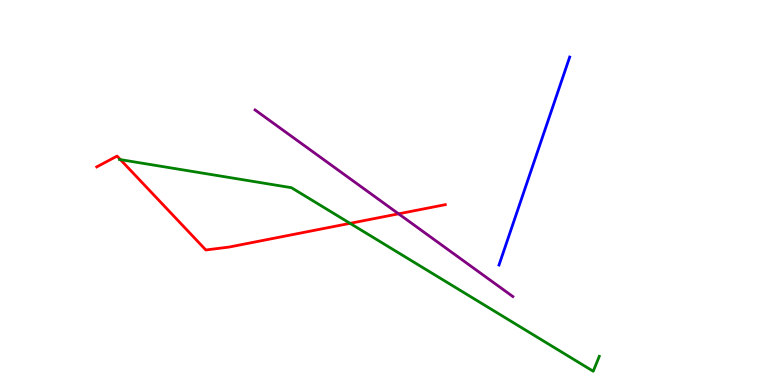[{'lines': ['blue', 'red'], 'intersections': []}, {'lines': ['green', 'red'], 'intersections': [{'x': 1.55, 'y': 5.85}, {'x': 4.52, 'y': 4.2}]}, {'lines': ['purple', 'red'], 'intersections': [{'x': 5.14, 'y': 4.45}]}, {'lines': ['blue', 'green'], 'intersections': []}, {'lines': ['blue', 'purple'], 'intersections': []}, {'lines': ['green', 'purple'], 'intersections': []}]